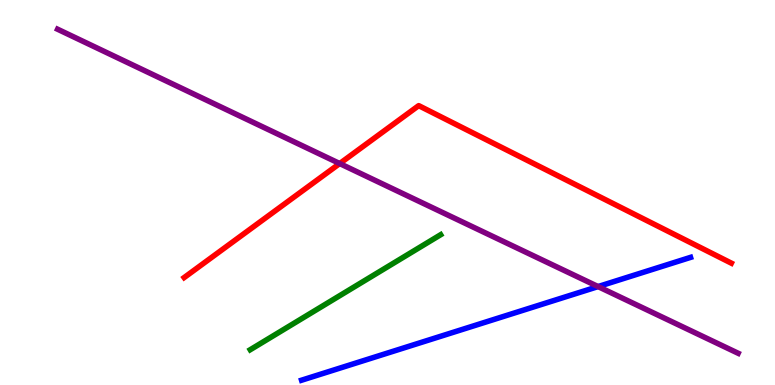[{'lines': ['blue', 'red'], 'intersections': []}, {'lines': ['green', 'red'], 'intersections': []}, {'lines': ['purple', 'red'], 'intersections': [{'x': 4.38, 'y': 5.75}]}, {'lines': ['blue', 'green'], 'intersections': []}, {'lines': ['blue', 'purple'], 'intersections': [{'x': 7.72, 'y': 2.56}]}, {'lines': ['green', 'purple'], 'intersections': []}]